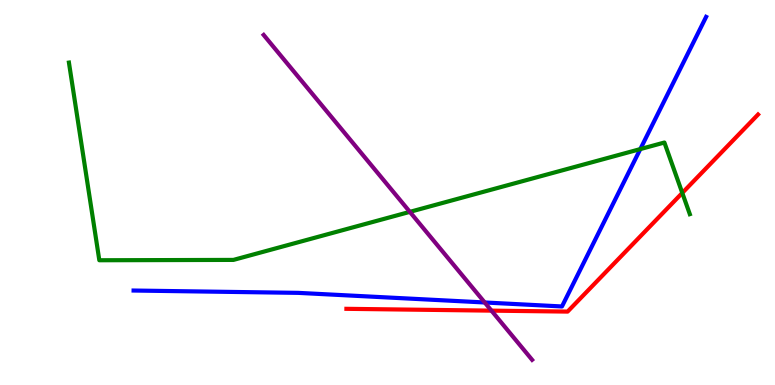[{'lines': ['blue', 'red'], 'intersections': []}, {'lines': ['green', 'red'], 'intersections': [{'x': 8.8, 'y': 4.99}]}, {'lines': ['purple', 'red'], 'intersections': [{'x': 6.34, 'y': 1.93}]}, {'lines': ['blue', 'green'], 'intersections': [{'x': 8.26, 'y': 6.13}]}, {'lines': ['blue', 'purple'], 'intersections': [{'x': 6.25, 'y': 2.14}]}, {'lines': ['green', 'purple'], 'intersections': [{'x': 5.29, 'y': 4.5}]}]